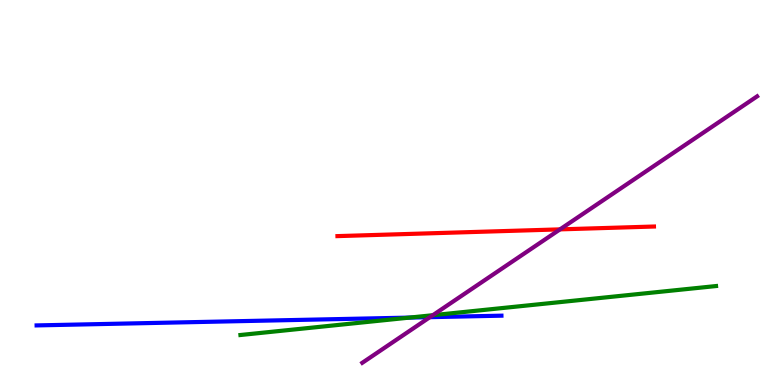[{'lines': ['blue', 'red'], 'intersections': []}, {'lines': ['green', 'red'], 'intersections': []}, {'lines': ['purple', 'red'], 'intersections': [{'x': 7.23, 'y': 4.04}]}, {'lines': ['blue', 'green'], 'intersections': [{'x': 5.28, 'y': 1.75}]}, {'lines': ['blue', 'purple'], 'intersections': [{'x': 5.55, 'y': 1.76}]}, {'lines': ['green', 'purple'], 'intersections': [{'x': 5.58, 'y': 1.81}]}]